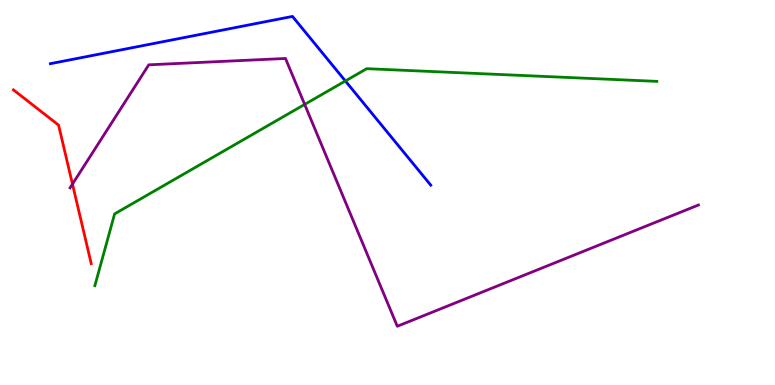[{'lines': ['blue', 'red'], 'intersections': []}, {'lines': ['green', 'red'], 'intersections': []}, {'lines': ['purple', 'red'], 'intersections': [{'x': 0.935, 'y': 5.22}]}, {'lines': ['blue', 'green'], 'intersections': [{'x': 4.46, 'y': 7.9}]}, {'lines': ['blue', 'purple'], 'intersections': []}, {'lines': ['green', 'purple'], 'intersections': [{'x': 3.93, 'y': 7.29}]}]